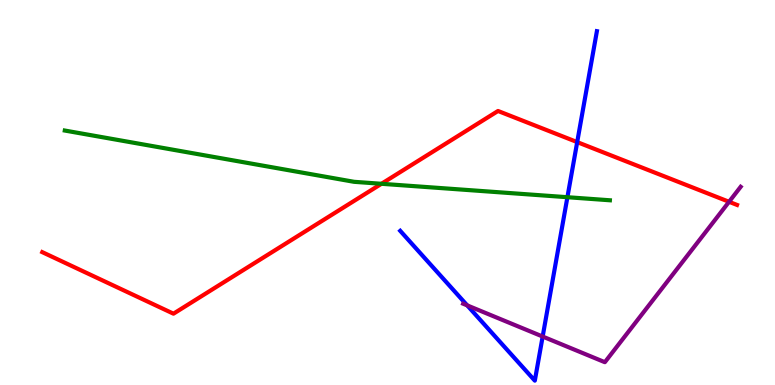[{'lines': ['blue', 'red'], 'intersections': [{'x': 7.45, 'y': 6.31}]}, {'lines': ['green', 'red'], 'intersections': [{'x': 4.92, 'y': 5.23}]}, {'lines': ['purple', 'red'], 'intersections': [{'x': 9.41, 'y': 4.76}]}, {'lines': ['blue', 'green'], 'intersections': [{'x': 7.32, 'y': 4.88}]}, {'lines': ['blue', 'purple'], 'intersections': [{'x': 6.03, 'y': 2.07}, {'x': 7.0, 'y': 1.26}]}, {'lines': ['green', 'purple'], 'intersections': []}]